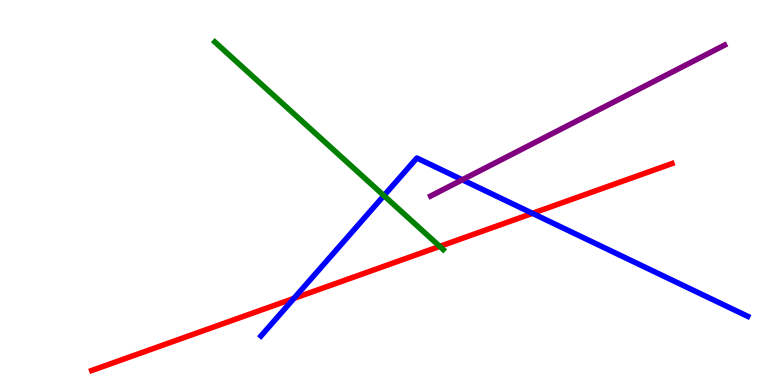[{'lines': ['blue', 'red'], 'intersections': [{'x': 3.79, 'y': 2.25}, {'x': 6.87, 'y': 4.46}]}, {'lines': ['green', 'red'], 'intersections': [{'x': 5.67, 'y': 3.6}]}, {'lines': ['purple', 'red'], 'intersections': []}, {'lines': ['blue', 'green'], 'intersections': [{'x': 4.95, 'y': 4.92}]}, {'lines': ['blue', 'purple'], 'intersections': [{'x': 5.97, 'y': 5.33}]}, {'lines': ['green', 'purple'], 'intersections': []}]